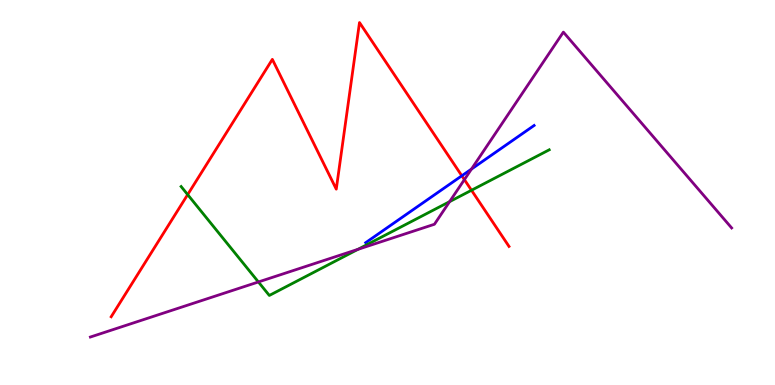[{'lines': ['blue', 'red'], 'intersections': [{'x': 5.96, 'y': 5.43}]}, {'lines': ['green', 'red'], 'intersections': [{'x': 2.42, 'y': 4.95}, {'x': 6.08, 'y': 5.06}]}, {'lines': ['purple', 'red'], 'intersections': [{'x': 5.99, 'y': 5.33}]}, {'lines': ['blue', 'green'], 'intersections': []}, {'lines': ['blue', 'purple'], 'intersections': [{'x': 6.08, 'y': 5.61}]}, {'lines': ['green', 'purple'], 'intersections': [{'x': 3.33, 'y': 2.68}, {'x': 4.62, 'y': 3.52}, {'x': 5.8, 'y': 4.76}]}]